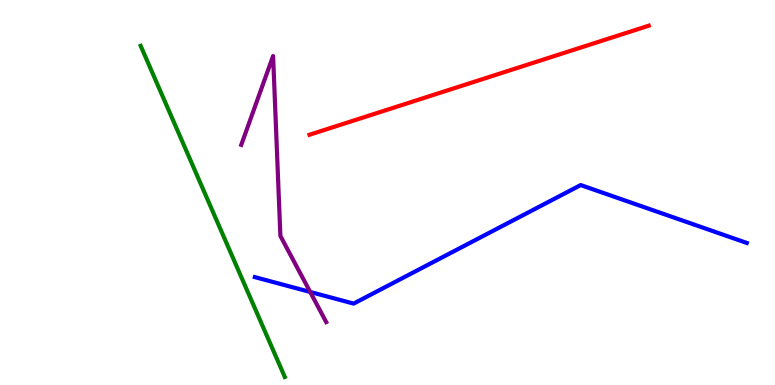[{'lines': ['blue', 'red'], 'intersections': []}, {'lines': ['green', 'red'], 'intersections': []}, {'lines': ['purple', 'red'], 'intersections': []}, {'lines': ['blue', 'green'], 'intersections': []}, {'lines': ['blue', 'purple'], 'intersections': [{'x': 4.0, 'y': 2.42}]}, {'lines': ['green', 'purple'], 'intersections': []}]